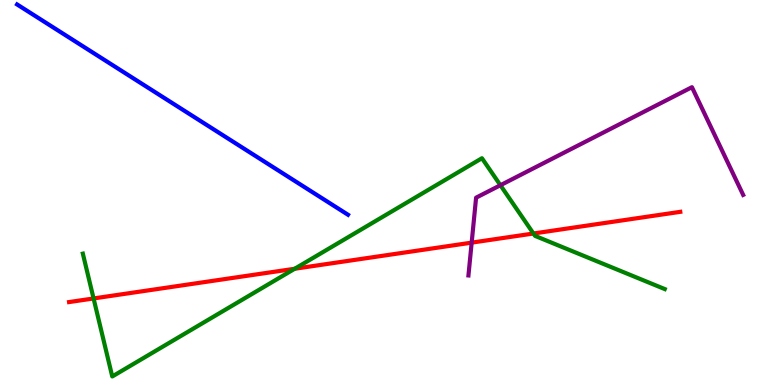[{'lines': ['blue', 'red'], 'intersections': []}, {'lines': ['green', 'red'], 'intersections': [{'x': 1.21, 'y': 2.25}, {'x': 3.8, 'y': 3.02}, {'x': 6.88, 'y': 3.93}]}, {'lines': ['purple', 'red'], 'intersections': [{'x': 6.09, 'y': 3.7}]}, {'lines': ['blue', 'green'], 'intersections': []}, {'lines': ['blue', 'purple'], 'intersections': []}, {'lines': ['green', 'purple'], 'intersections': [{'x': 6.46, 'y': 5.19}]}]